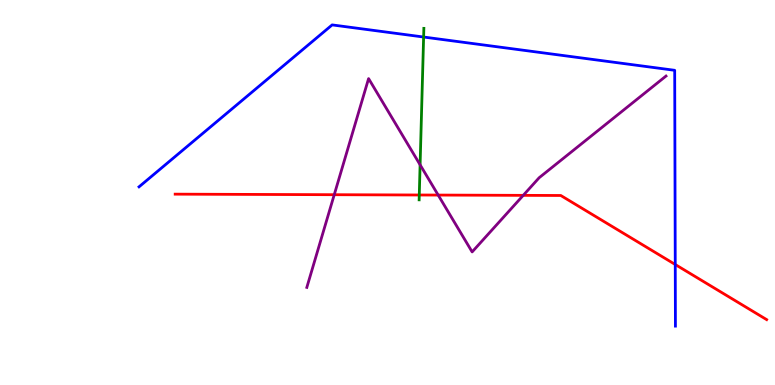[{'lines': ['blue', 'red'], 'intersections': [{'x': 8.71, 'y': 3.13}]}, {'lines': ['green', 'red'], 'intersections': [{'x': 5.41, 'y': 4.94}]}, {'lines': ['purple', 'red'], 'intersections': [{'x': 4.31, 'y': 4.94}, {'x': 5.65, 'y': 4.93}, {'x': 6.75, 'y': 4.93}]}, {'lines': ['blue', 'green'], 'intersections': [{'x': 5.47, 'y': 9.04}]}, {'lines': ['blue', 'purple'], 'intersections': []}, {'lines': ['green', 'purple'], 'intersections': [{'x': 5.42, 'y': 5.72}]}]